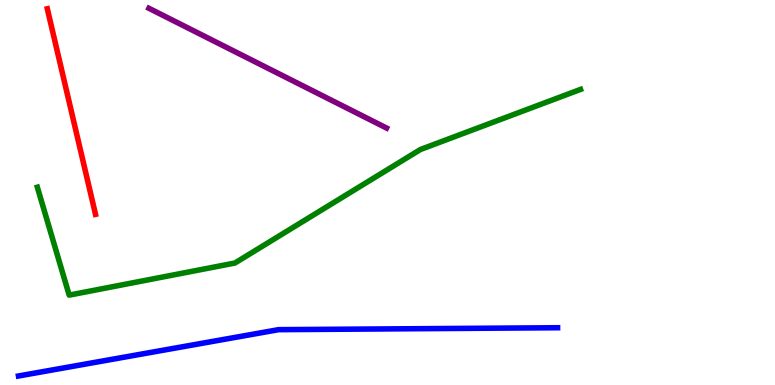[{'lines': ['blue', 'red'], 'intersections': []}, {'lines': ['green', 'red'], 'intersections': []}, {'lines': ['purple', 'red'], 'intersections': []}, {'lines': ['blue', 'green'], 'intersections': []}, {'lines': ['blue', 'purple'], 'intersections': []}, {'lines': ['green', 'purple'], 'intersections': []}]